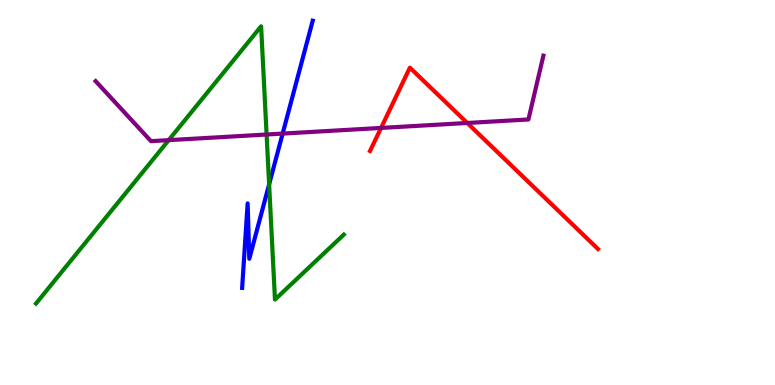[{'lines': ['blue', 'red'], 'intersections': []}, {'lines': ['green', 'red'], 'intersections': []}, {'lines': ['purple', 'red'], 'intersections': [{'x': 4.92, 'y': 6.68}, {'x': 6.03, 'y': 6.81}]}, {'lines': ['blue', 'green'], 'intersections': [{'x': 3.47, 'y': 5.21}]}, {'lines': ['blue', 'purple'], 'intersections': [{'x': 3.65, 'y': 6.53}]}, {'lines': ['green', 'purple'], 'intersections': [{'x': 2.18, 'y': 6.36}, {'x': 3.44, 'y': 6.51}]}]